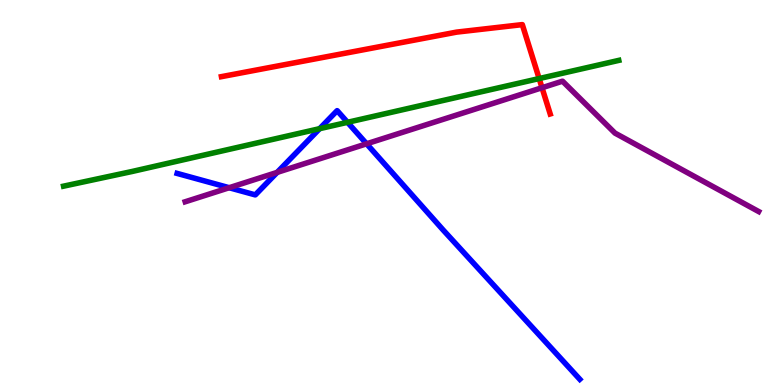[{'lines': ['blue', 'red'], 'intersections': []}, {'lines': ['green', 'red'], 'intersections': [{'x': 6.96, 'y': 7.96}]}, {'lines': ['purple', 'red'], 'intersections': [{'x': 6.99, 'y': 7.72}]}, {'lines': ['blue', 'green'], 'intersections': [{'x': 4.12, 'y': 6.66}, {'x': 4.48, 'y': 6.82}]}, {'lines': ['blue', 'purple'], 'intersections': [{'x': 2.96, 'y': 5.12}, {'x': 3.58, 'y': 5.52}, {'x': 4.73, 'y': 6.27}]}, {'lines': ['green', 'purple'], 'intersections': []}]